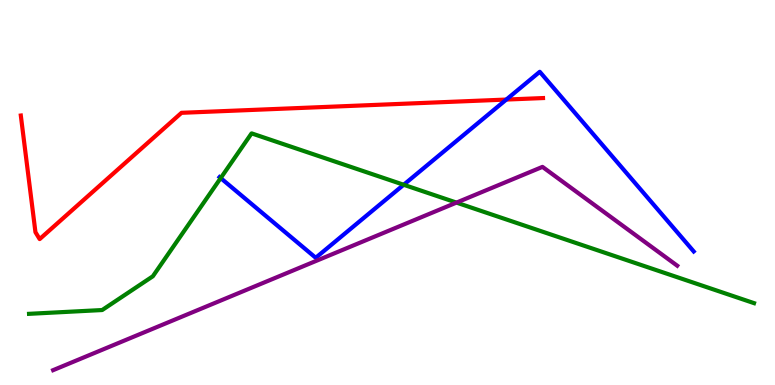[{'lines': ['blue', 'red'], 'intersections': [{'x': 6.53, 'y': 7.41}]}, {'lines': ['green', 'red'], 'intersections': []}, {'lines': ['purple', 'red'], 'intersections': []}, {'lines': ['blue', 'green'], 'intersections': [{'x': 2.85, 'y': 5.37}, {'x': 5.21, 'y': 5.2}]}, {'lines': ['blue', 'purple'], 'intersections': []}, {'lines': ['green', 'purple'], 'intersections': [{'x': 5.89, 'y': 4.74}]}]